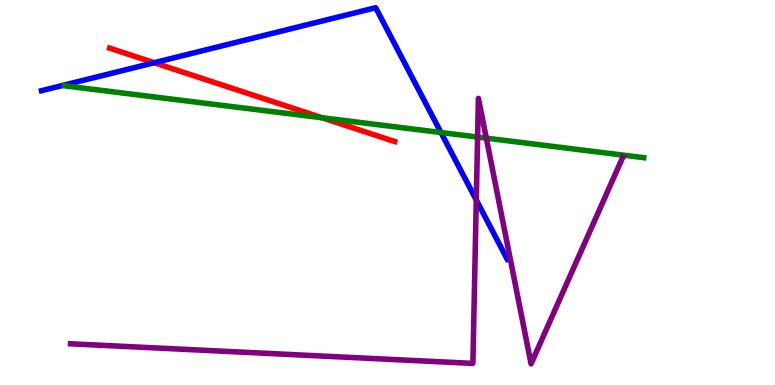[{'lines': ['blue', 'red'], 'intersections': [{'x': 1.99, 'y': 8.37}]}, {'lines': ['green', 'red'], 'intersections': [{'x': 4.16, 'y': 6.94}]}, {'lines': ['purple', 'red'], 'intersections': []}, {'lines': ['blue', 'green'], 'intersections': [{'x': 5.69, 'y': 6.56}]}, {'lines': ['blue', 'purple'], 'intersections': [{'x': 6.15, 'y': 4.8}]}, {'lines': ['green', 'purple'], 'intersections': [{'x': 6.16, 'y': 6.44}, {'x': 6.27, 'y': 6.41}]}]